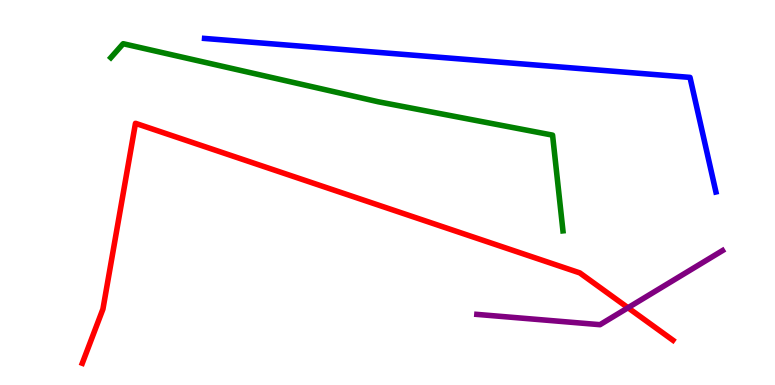[{'lines': ['blue', 'red'], 'intersections': []}, {'lines': ['green', 'red'], 'intersections': []}, {'lines': ['purple', 'red'], 'intersections': [{'x': 8.1, 'y': 2.01}]}, {'lines': ['blue', 'green'], 'intersections': []}, {'lines': ['blue', 'purple'], 'intersections': []}, {'lines': ['green', 'purple'], 'intersections': []}]